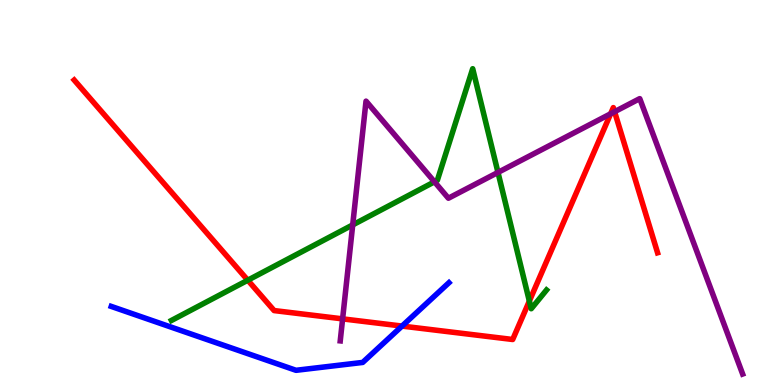[{'lines': ['blue', 'red'], 'intersections': [{'x': 5.19, 'y': 1.53}]}, {'lines': ['green', 'red'], 'intersections': [{'x': 3.2, 'y': 2.72}, {'x': 6.83, 'y': 2.18}]}, {'lines': ['purple', 'red'], 'intersections': [{'x': 4.42, 'y': 1.72}, {'x': 7.88, 'y': 7.04}, {'x': 7.93, 'y': 7.1}]}, {'lines': ['blue', 'green'], 'intersections': []}, {'lines': ['blue', 'purple'], 'intersections': []}, {'lines': ['green', 'purple'], 'intersections': [{'x': 4.55, 'y': 4.16}, {'x': 5.61, 'y': 5.28}, {'x': 6.43, 'y': 5.52}]}]